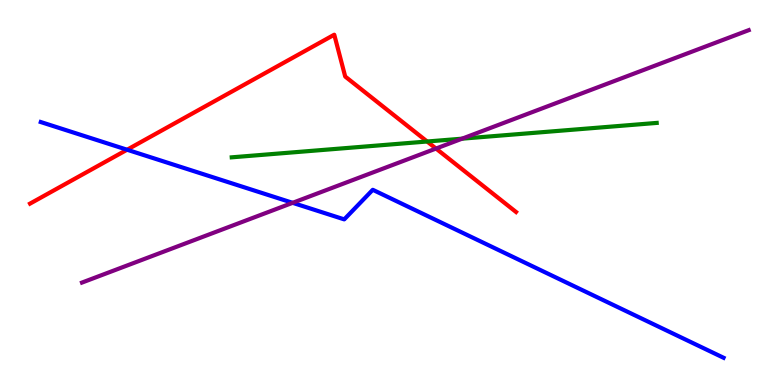[{'lines': ['blue', 'red'], 'intersections': [{'x': 1.64, 'y': 6.11}]}, {'lines': ['green', 'red'], 'intersections': [{'x': 5.51, 'y': 6.32}]}, {'lines': ['purple', 'red'], 'intersections': [{'x': 5.63, 'y': 6.14}]}, {'lines': ['blue', 'green'], 'intersections': []}, {'lines': ['blue', 'purple'], 'intersections': [{'x': 3.78, 'y': 4.73}]}, {'lines': ['green', 'purple'], 'intersections': [{'x': 5.96, 'y': 6.4}]}]